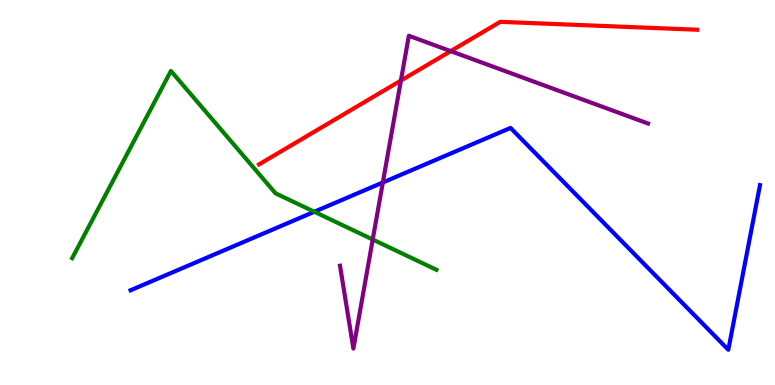[{'lines': ['blue', 'red'], 'intersections': []}, {'lines': ['green', 'red'], 'intersections': []}, {'lines': ['purple', 'red'], 'intersections': [{'x': 5.17, 'y': 7.91}, {'x': 5.82, 'y': 8.67}]}, {'lines': ['blue', 'green'], 'intersections': [{'x': 4.06, 'y': 4.5}]}, {'lines': ['blue', 'purple'], 'intersections': [{'x': 4.94, 'y': 5.26}]}, {'lines': ['green', 'purple'], 'intersections': [{'x': 4.81, 'y': 3.78}]}]